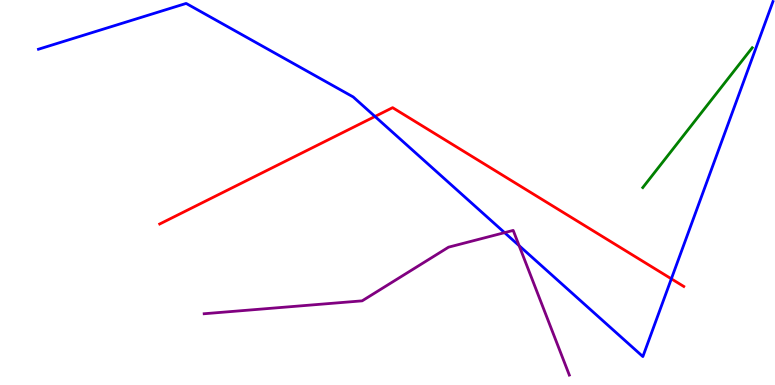[{'lines': ['blue', 'red'], 'intersections': [{'x': 4.84, 'y': 6.97}, {'x': 8.66, 'y': 2.76}]}, {'lines': ['green', 'red'], 'intersections': []}, {'lines': ['purple', 'red'], 'intersections': []}, {'lines': ['blue', 'green'], 'intersections': []}, {'lines': ['blue', 'purple'], 'intersections': [{'x': 6.51, 'y': 3.96}, {'x': 6.7, 'y': 3.62}]}, {'lines': ['green', 'purple'], 'intersections': []}]